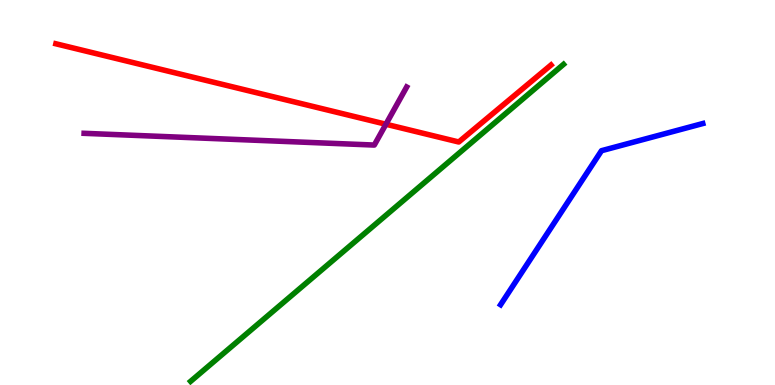[{'lines': ['blue', 'red'], 'intersections': []}, {'lines': ['green', 'red'], 'intersections': []}, {'lines': ['purple', 'red'], 'intersections': [{'x': 4.98, 'y': 6.77}]}, {'lines': ['blue', 'green'], 'intersections': []}, {'lines': ['blue', 'purple'], 'intersections': []}, {'lines': ['green', 'purple'], 'intersections': []}]